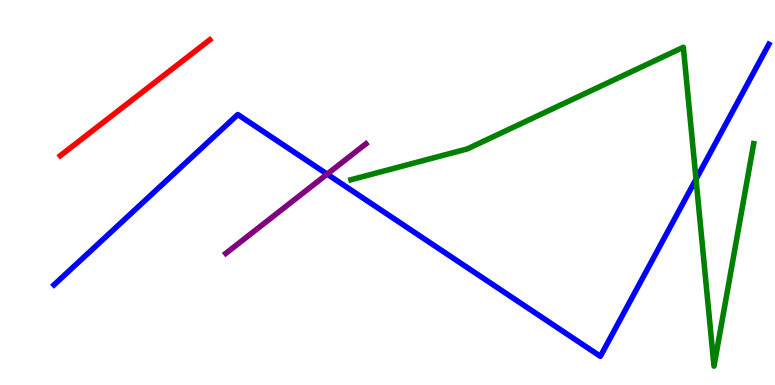[{'lines': ['blue', 'red'], 'intersections': []}, {'lines': ['green', 'red'], 'intersections': []}, {'lines': ['purple', 'red'], 'intersections': []}, {'lines': ['blue', 'green'], 'intersections': [{'x': 8.98, 'y': 5.35}]}, {'lines': ['blue', 'purple'], 'intersections': [{'x': 4.22, 'y': 5.48}]}, {'lines': ['green', 'purple'], 'intersections': []}]